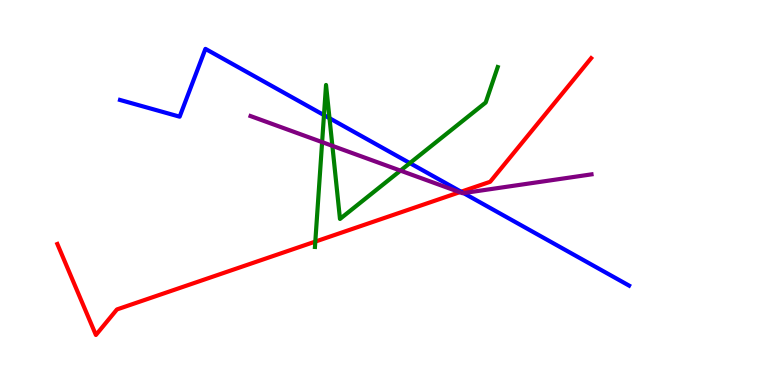[{'lines': ['blue', 'red'], 'intersections': [{'x': 5.95, 'y': 5.02}]}, {'lines': ['green', 'red'], 'intersections': [{'x': 4.07, 'y': 3.72}]}, {'lines': ['purple', 'red'], 'intersections': [{'x': 5.93, 'y': 5.01}]}, {'lines': ['blue', 'green'], 'intersections': [{'x': 4.18, 'y': 7.01}, {'x': 4.25, 'y': 6.93}, {'x': 5.29, 'y': 5.76}]}, {'lines': ['blue', 'purple'], 'intersections': [{'x': 5.98, 'y': 4.98}]}, {'lines': ['green', 'purple'], 'intersections': [{'x': 4.16, 'y': 6.31}, {'x': 4.29, 'y': 6.21}, {'x': 5.17, 'y': 5.57}]}]